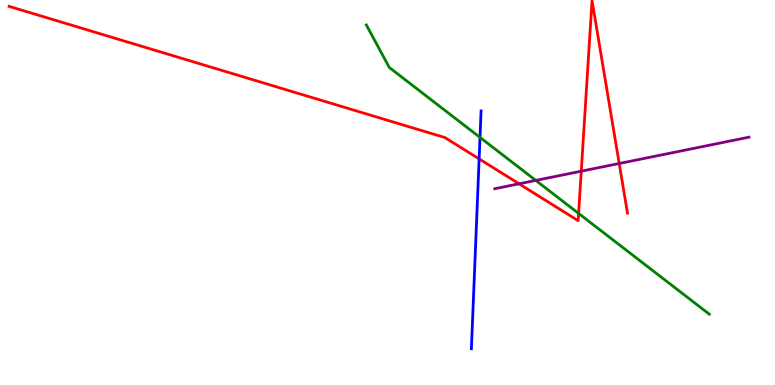[{'lines': ['blue', 'red'], 'intersections': [{'x': 6.18, 'y': 5.87}]}, {'lines': ['green', 'red'], 'intersections': [{'x': 7.47, 'y': 4.46}]}, {'lines': ['purple', 'red'], 'intersections': [{'x': 6.7, 'y': 5.23}, {'x': 7.5, 'y': 5.55}, {'x': 7.99, 'y': 5.75}]}, {'lines': ['blue', 'green'], 'intersections': [{'x': 6.19, 'y': 6.43}]}, {'lines': ['blue', 'purple'], 'intersections': []}, {'lines': ['green', 'purple'], 'intersections': [{'x': 6.91, 'y': 5.31}]}]